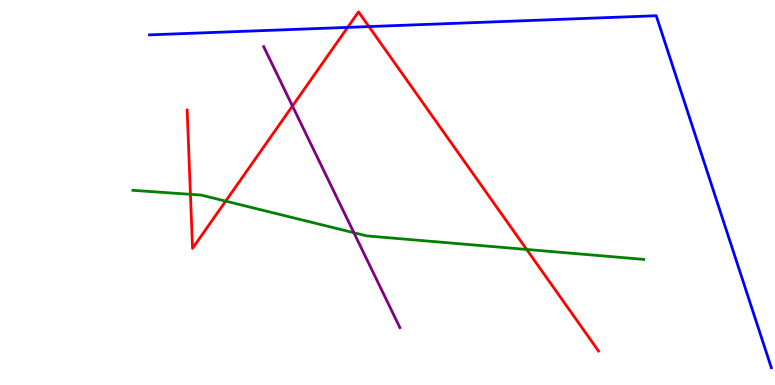[{'lines': ['blue', 'red'], 'intersections': [{'x': 4.49, 'y': 9.29}, {'x': 4.76, 'y': 9.31}]}, {'lines': ['green', 'red'], 'intersections': [{'x': 2.46, 'y': 4.95}, {'x': 2.91, 'y': 4.78}, {'x': 6.8, 'y': 3.52}]}, {'lines': ['purple', 'red'], 'intersections': [{'x': 3.77, 'y': 7.25}]}, {'lines': ['blue', 'green'], 'intersections': []}, {'lines': ['blue', 'purple'], 'intersections': []}, {'lines': ['green', 'purple'], 'intersections': [{'x': 4.57, 'y': 3.96}]}]